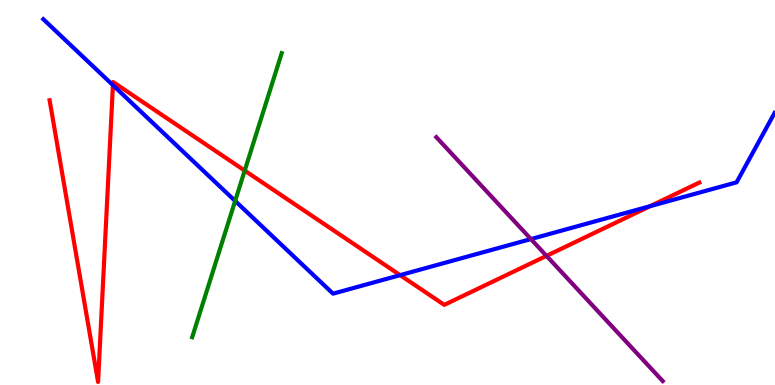[{'lines': ['blue', 'red'], 'intersections': [{'x': 1.46, 'y': 7.79}, {'x': 5.16, 'y': 2.85}, {'x': 8.39, 'y': 4.64}]}, {'lines': ['green', 'red'], 'intersections': [{'x': 3.16, 'y': 5.57}]}, {'lines': ['purple', 'red'], 'intersections': [{'x': 7.05, 'y': 3.35}]}, {'lines': ['blue', 'green'], 'intersections': [{'x': 3.03, 'y': 4.78}]}, {'lines': ['blue', 'purple'], 'intersections': [{'x': 6.85, 'y': 3.79}]}, {'lines': ['green', 'purple'], 'intersections': []}]